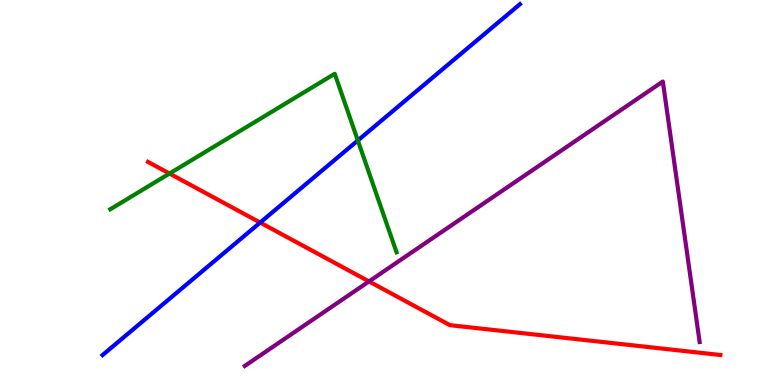[{'lines': ['blue', 'red'], 'intersections': [{'x': 3.36, 'y': 4.22}]}, {'lines': ['green', 'red'], 'intersections': [{'x': 2.19, 'y': 5.49}]}, {'lines': ['purple', 'red'], 'intersections': [{'x': 4.76, 'y': 2.69}]}, {'lines': ['blue', 'green'], 'intersections': [{'x': 4.62, 'y': 6.35}]}, {'lines': ['blue', 'purple'], 'intersections': []}, {'lines': ['green', 'purple'], 'intersections': []}]